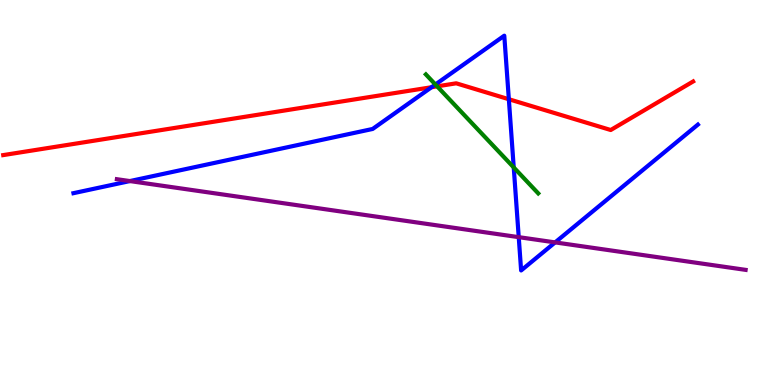[{'lines': ['blue', 'red'], 'intersections': [{'x': 5.57, 'y': 7.73}, {'x': 6.57, 'y': 7.42}]}, {'lines': ['green', 'red'], 'intersections': [{'x': 5.64, 'y': 7.76}]}, {'lines': ['purple', 'red'], 'intersections': []}, {'lines': ['blue', 'green'], 'intersections': [{'x': 5.62, 'y': 7.81}, {'x': 6.63, 'y': 5.65}]}, {'lines': ['blue', 'purple'], 'intersections': [{'x': 1.68, 'y': 5.3}, {'x': 6.69, 'y': 3.84}, {'x': 7.16, 'y': 3.7}]}, {'lines': ['green', 'purple'], 'intersections': []}]